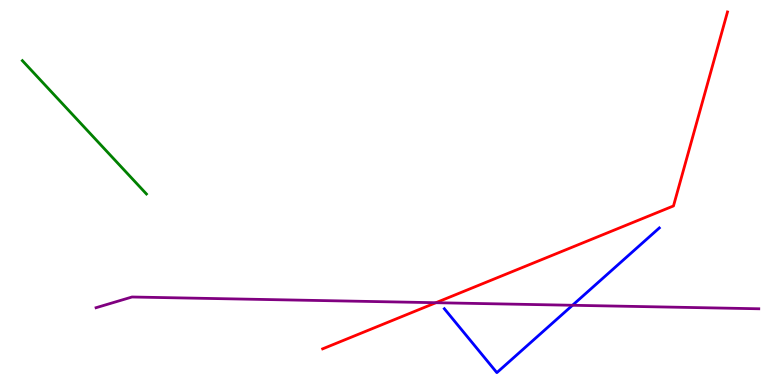[{'lines': ['blue', 'red'], 'intersections': []}, {'lines': ['green', 'red'], 'intersections': []}, {'lines': ['purple', 'red'], 'intersections': [{'x': 5.62, 'y': 2.14}]}, {'lines': ['blue', 'green'], 'intersections': []}, {'lines': ['blue', 'purple'], 'intersections': [{'x': 7.39, 'y': 2.07}]}, {'lines': ['green', 'purple'], 'intersections': []}]